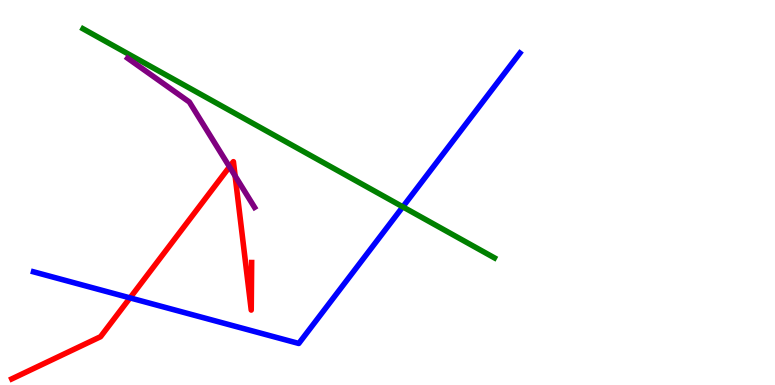[{'lines': ['blue', 'red'], 'intersections': [{'x': 1.68, 'y': 2.26}]}, {'lines': ['green', 'red'], 'intersections': []}, {'lines': ['purple', 'red'], 'intersections': [{'x': 2.96, 'y': 5.67}, {'x': 3.03, 'y': 5.43}]}, {'lines': ['blue', 'green'], 'intersections': [{'x': 5.2, 'y': 4.63}]}, {'lines': ['blue', 'purple'], 'intersections': []}, {'lines': ['green', 'purple'], 'intersections': []}]